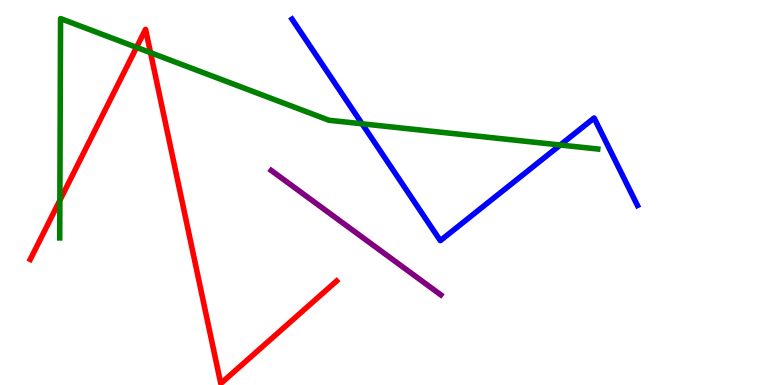[{'lines': ['blue', 'red'], 'intersections': []}, {'lines': ['green', 'red'], 'intersections': [{'x': 0.772, 'y': 4.8}, {'x': 1.76, 'y': 8.77}, {'x': 1.94, 'y': 8.63}]}, {'lines': ['purple', 'red'], 'intersections': []}, {'lines': ['blue', 'green'], 'intersections': [{'x': 4.67, 'y': 6.78}, {'x': 7.23, 'y': 6.23}]}, {'lines': ['blue', 'purple'], 'intersections': []}, {'lines': ['green', 'purple'], 'intersections': []}]